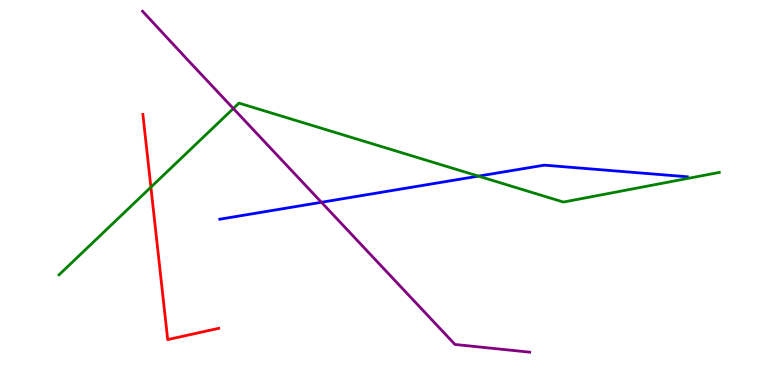[{'lines': ['blue', 'red'], 'intersections': []}, {'lines': ['green', 'red'], 'intersections': [{'x': 1.95, 'y': 5.14}]}, {'lines': ['purple', 'red'], 'intersections': []}, {'lines': ['blue', 'green'], 'intersections': [{'x': 6.17, 'y': 5.43}]}, {'lines': ['blue', 'purple'], 'intersections': [{'x': 4.15, 'y': 4.75}]}, {'lines': ['green', 'purple'], 'intersections': [{'x': 3.01, 'y': 7.18}]}]